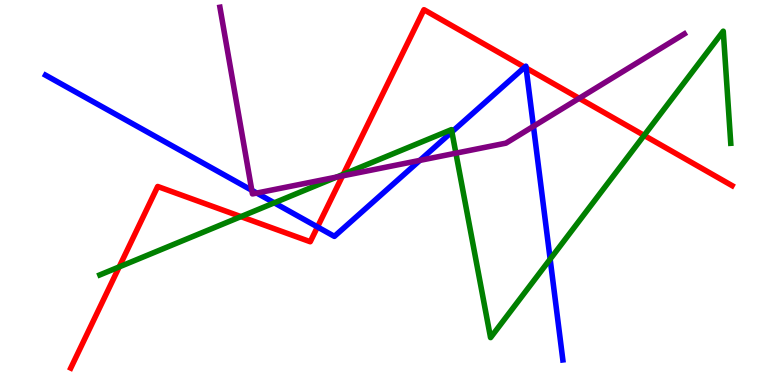[{'lines': ['blue', 'red'], 'intersections': [{'x': 4.1, 'y': 4.11}, {'x': 6.77, 'y': 8.25}, {'x': 6.79, 'y': 8.23}]}, {'lines': ['green', 'red'], 'intersections': [{'x': 1.54, 'y': 3.07}, {'x': 3.11, 'y': 4.37}, {'x': 4.43, 'y': 5.47}, {'x': 8.31, 'y': 6.48}]}, {'lines': ['purple', 'red'], 'intersections': [{'x': 4.42, 'y': 5.43}, {'x': 7.47, 'y': 7.45}]}, {'lines': ['blue', 'green'], 'intersections': [{'x': 3.54, 'y': 4.73}, {'x': 5.83, 'y': 6.57}, {'x': 7.1, 'y': 3.27}]}, {'lines': ['blue', 'purple'], 'intersections': [{'x': 3.25, 'y': 5.06}, {'x': 3.31, 'y': 4.99}, {'x': 5.42, 'y': 5.83}, {'x': 6.88, 'y': 6.72}]}, {'lines': ['green', 'purple'], 'intersections': [{'x': 4.34, 'y': 5.4}, {'x': 5.88, 'y': 6.02}]}]